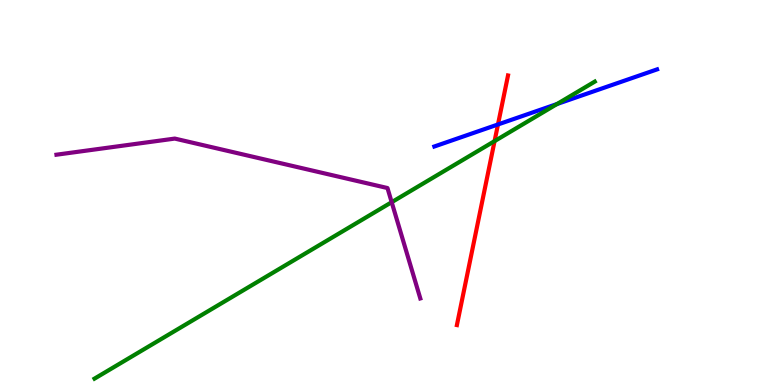[{'lines': ['blue', 'red'], 'intersections': [{'x': 6.43, 'y': 6.77}]}, {'lines': ['green', 'red'], 'intersections': [{'x': 6.38, 'y': 6.33}]}, {'lines': ['purple', 'red'], 'intersections': []}, {'lines': ['blue', 'green'], 'intersections': [{'x': 7.19, 'y': 7.3}]}, {'lines': ['blue', 'purple'], 'intersections': []}, {'lines': ['green', 'purple'], 'intersections': [{'x': 5.05, 'y': 4.75}]}]